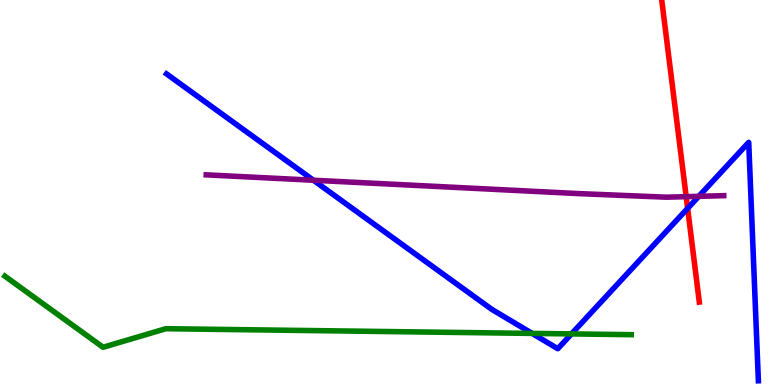[{'lines': ['blue', 'red'], 'intersections': [{'x': 8.87, 'y': 4.59}]}, {'lines': ['green', 'red'], 'intersections': []}, {'lines': ['purple', 'red'], 'intersections': [{'x': 8.85, 'y': 4.89}]}, {'lines': ['blue', 'green'], 'intersections': [{'x': 6.87, 'y': 1.34}, {'x': 7.37, 'y': 1.33}]}, {'lines': ['blue', 'purple'], 'intersections': [{'x': 4.04, 'y': 5.32}, {'x': 9.02, 'y': 4.9}]}, {'lines': ['green', 'purple'], 'intersections': []}]